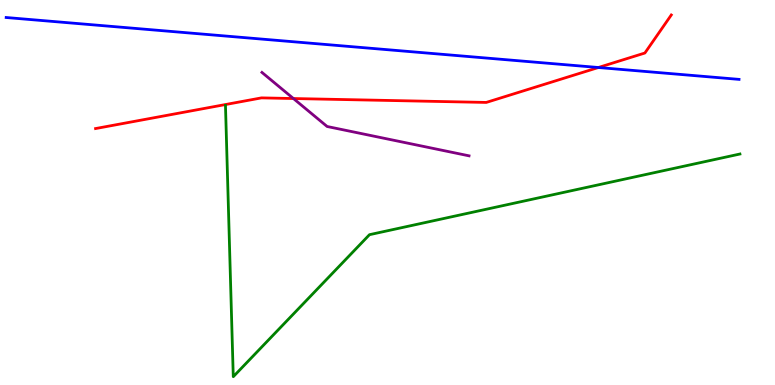[{'lines': ['blue', 'red'], 'intersections': [{'x': 7.72, 'y': 8.25}]}, {'lines': ['green', 'red'], 'intersections': []}, {'lines': ['purple', 'red'], 'intersections': [{'x': 3.79, 'y': 7.44}]}, {'lines': ['blue', 'green'], 'intersections': []}, {'lines': ['blue', 'purple'], 'intersections': []}, {'lines': ['green', 'purple'], 'intersections': []}]